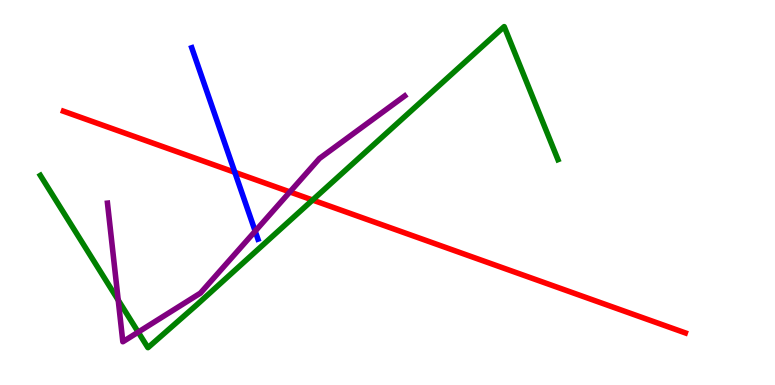[{'lines': ['blue', 'red'], 'intersections': [{'x': 3.03, 'y': 5.52}]}, {'lines': ['green', 'red'], 'intersections': [{'x': 4.03, 'y': 4.8}]}, {'lines': ['purple', 'red'], 'intersections': [{'x': 3.74, 'y': 5.01}]}, {'lines': ['blue', 'green'], 'intersections': []}, {'lines': ['blue', 'purple'], 'intersections': [{'x': 3.29, 'y': 4.0}]}, {'lines': ['green', 'purple'], 'intersections': [{'x': 1.53, 'y': 2.2}, {'x': 1.78, 'y': 1.37}]}]